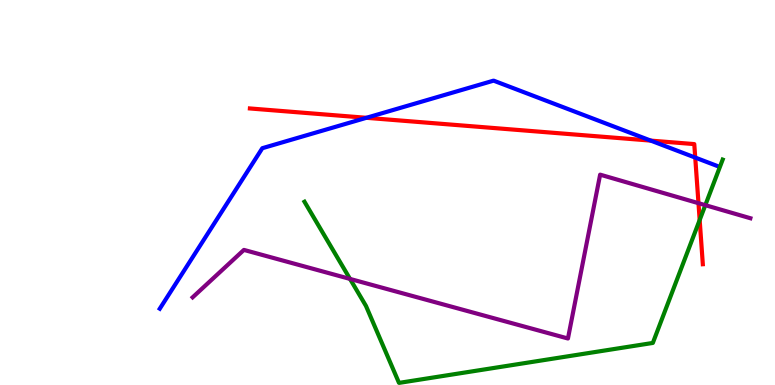[{'lines': ['blue', 'red'], 'intersections': [{'x': 4.73, 'y': 6.94}, {'x': 8.4, 'y': 6.35}, {'x': 8.97, 'y': 5.91}]}, {'lines': ['green', 'red'], 'intersections': [{'x': 9.03, 'y': 4.29}]}, {'lines': ['purple', 'red'], 'intersections': [{'x': 9.01, 'y': 4.72}]}, {'lines': ['blue', 'green'], 'intersections': []}, {'lines': ['blue', 'purple'], 'intersections': []}, {'lines': ['green', 'purple'], 'intersections': [{'x': 4.52, 'y': 2.76}, {'x': 9.1, 'y': 4.67}]}]